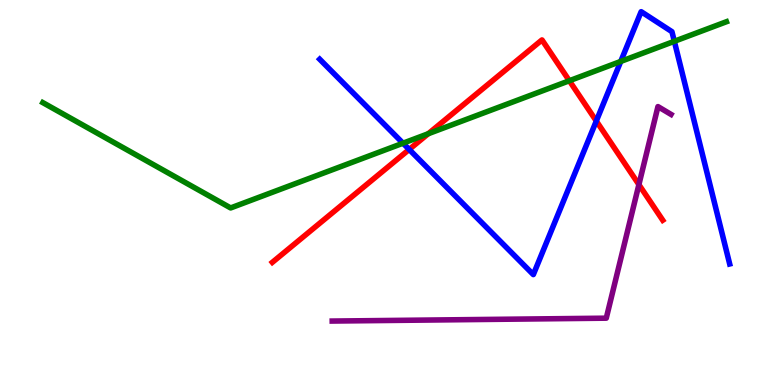[{'lines': ['blue', 'red'], 'intersections': [{'x': 5.28, 'y': 6.12}, {'x': 7.69, 'y': 6.86}]}, {'lines': ['green', 'red'], 'intersections': [{'x': 5.53, 'y': 6.53}, {'x': 7.35, 'y': 7.9}]}, {'lines': ['purple', 'red'], 'intersections': [{'x': 8.24, 'y': 5.21}]}, {'lines': ['blue', 'green'], 'intersections': [{'x': 5.2, 'y': 6.28}, {'x': 8.01, 'y': 8.4}, {'x': 8.7, 'y': 8.93}]}, {'lines': ['blue', 'purple'], 'intersections': []}, {'lines': ['green', 'purple'], 'intersections': []}]